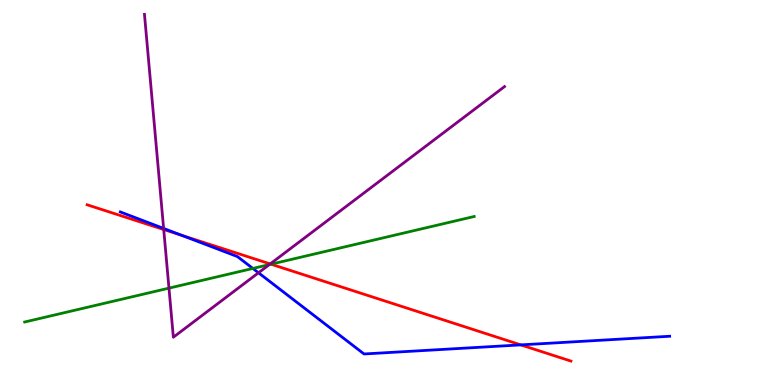[{'lines': ['blue', 'red'], 'intersections': [{'x': 2.34, 'y': 3.89}, {'x': 6.72, 'y': 1.04}]}, {'lines': ['green', 'red'], 'intersections': [{'x': 3.5, 'y': 3.14}]}, {'lines': ['purple', 'red'], 'intersections': [{'x': 2.11, 'y': 4.04}, {'x': 3.49, 'y': 3.14}]}, {'lines': ['blue', 'green'], 'intersections': [{'x': 3.26, 'y': 3.03}]}, {'lines': ['blue', 'purple'], 'intersections': [{'x': 2.11, 'y': 4.07}, {'x': 3.34, 'y': 2.91}]}, {'lines': ['green', 'purple'], 'intersections': [{'x': 2.18, 'y': 2.52}, {'x': 3.48, 'y': 3.13}]}]